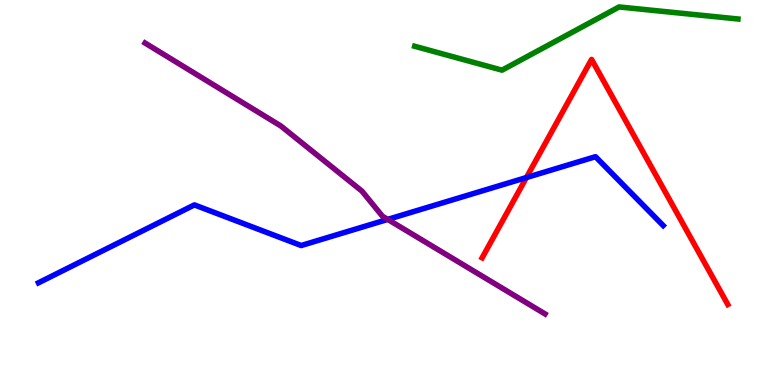[{'lines': ['blue', 'red'], 'intersections': [{'x': 6.79, 'y': 5.39}]}, {'lines': ['green', 'red'], 'intersections': []}, {'lines': ['purple', 'red'], 'intersections': []}, {'lines': ['blue', 'green'], 'intersections': []}, {'lines': ['blue', 'purple'], 'intersections': [{'x': 5.0, 'y': 4.3}]}, {'lines': ['green', 'purple'], 'intersections': []}]